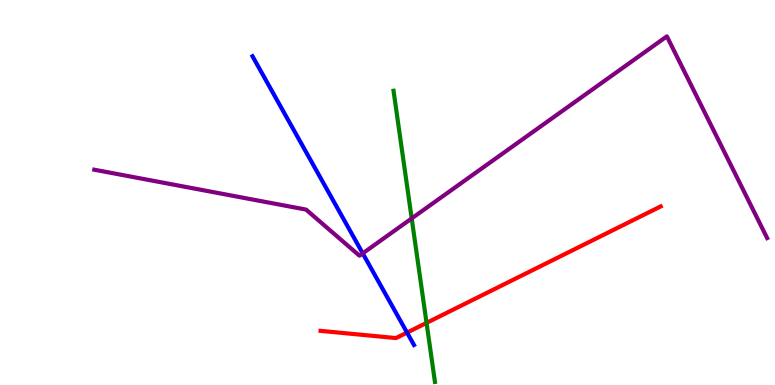[{'lines': ['blue', 'red'], 'intersections': [{'x': 5.25, 'y': 1.36}]}, {'lines': ['green', 'red'], 'intersections': [{'x': 5.5, 'y': 1.61}]}, {'lines': ['purple', 'red'], 'intersections': []}, {'lines': ['blue', 'green'], 'intersections': []}, {'lines': ['blue', 'purple'], 'intersections': [{'x': 4.68, 'y': 3.42}]}, {'lines': ['green', 'purple'], 'intersections': [{'x': 5.31, 'y': 4.33}]}]